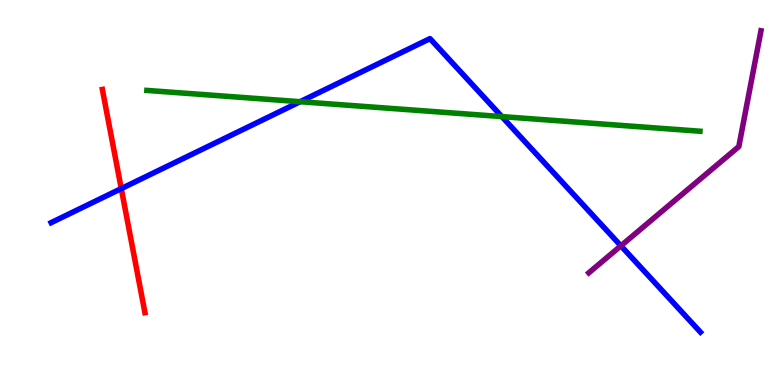[{'lines': ['blue', 'red'], 'intersections': [{'x': 1.56, 'y': 5.1}]}, {'lines': ['green', 'red'], 'intersections': []}, {'lines': ['purple', 'red'], 'intersections': []}, {'lines': ['blue', 'green'], 'intersections': [{'x': 3.87, 'y': 7.36}, {'x': 6.48, 'y': 6.97}]}, {'lines': ['blue', 'purple'], 'intersections': [{'x': 8.01, 'y': 3.62}]}, {'lines': ['green', 'purple'], 'intersections': []}]